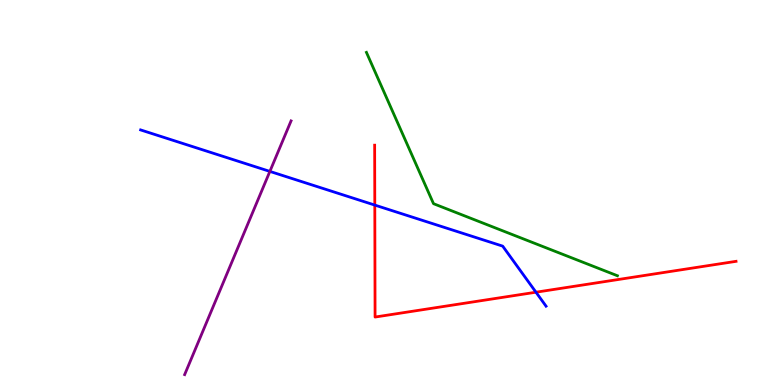[{'lines': ['blue', 'red'], 'intersections': [{'x': 4.84, 'y': 4.67}, {'x': 6.92, 'y': 2.41}]}, {'lines': ['green', 'red'], 'intersections': []}, {'lines': ['purple', 'red'], 'intersections': []}, {'lines': ['blue', 'green'], 'intersections': []}, {'lines': ['blue', 'purple'], 'intersections': [{'x': 3.48, 'y': 5.55}]}, {'lines': ['green', 'purple'], 'intersections': []}]